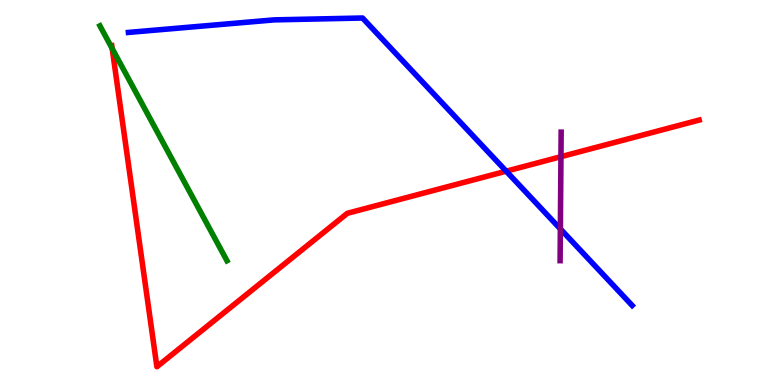[{'lines': ['blue', 'red'], 'intersections': [{'x': 6.53, 'y': 5.55}]}, {'lines': ['green', 'red'], 'intersections': [{'x': 1.45, 'y': 8.74}]}, {'lines': ['purple', 'red'], 'intersections': [{'x': 7.24, 'y': 5.93}]}, {'lines': ['blue', 'green'], 'intersections': []}, {'lines': ['blue', 'purple'], 'intersections': [{'x': 7.23, 'y': 4.05}]}, {'lines': ['green', 'purple'], 'intersections': []}]